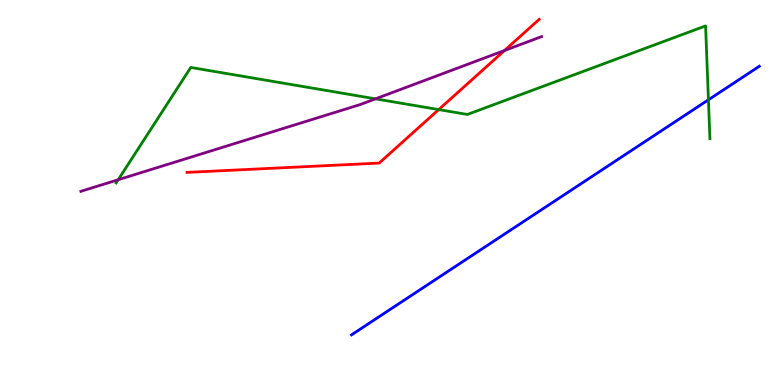[{'lines': ['blue', 'red'], 'intersections': []}, {'lines': ['green', 'red'], 'intersections': [{'x': 5.66, 'y': 7.15}]}, {'lines': ['purple', 'red'], 'intersections': [{'x': 6.51, 'y': 8.69}]}, {'lines': ['blue', 'green'], 'intersections': [{'x': 9.14, 'y': 7.41}]}, {'lines': ['blue', 'purple'], 'intersections': []}, {'lines': ['green', 'purple'], 'intersections': [{'x': 1.53, 'y': 5.33}, {'x': 4.85, 'y': 7.43}]}]